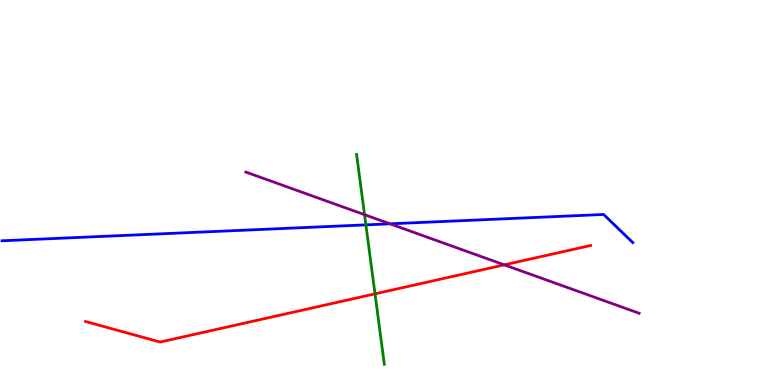[{'lines': ['blue', 'red'], 'intersections': []}, {'lines': ['green', 'red'], 'intersections': [{'x': 4.84, 'y': 2.37}]}, {'lines': ['purple', 'red'], 'intersections': [{'x': 6.51, 'y': 3.12}]}, {'lines': ['blue', 'green'], 'intersections': [{'x': 4.72, 'y': 4.16}]}, {'lines': ['blue', 'purple'], 'intersections': [{'x': 5.03, 'y': 4.19}]}, {'lines': ['green', 'purple'], 'intersections': [{'x': 4.7, 'y': 4.42}]}]